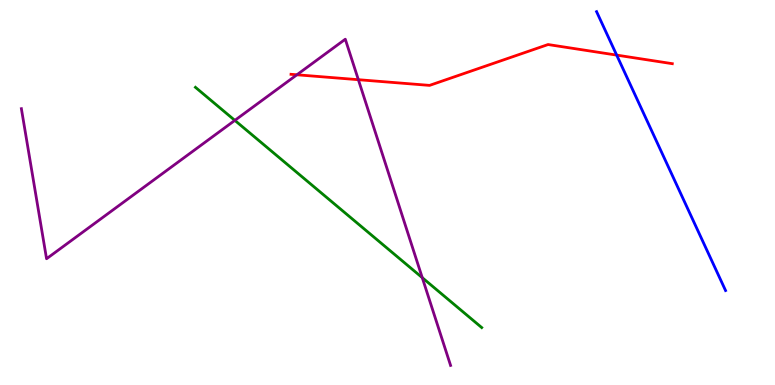[{'lines': ['blue', 'red'], 'intersections': [{'x': 7.96, 'y': 8.57}]}, {'lines': ['green', 'red'], 'intersections': []}, {'lines': ['purple', 'red'], 'intersections': [{'x': 3.83, 'y': 8.06}, {'x': 4.62, 'y': 7.93}]}, {'lines': ['blue', 'green'], 'intersections': []}, {'lines': ['blue', 'purple'], 'intersections': []}, {'lines': ['green', 'purple'], 'intersections': [{'x': 3.03, 'y': 6.87}, {'x': 5.45, 'y': 2.79}]}]